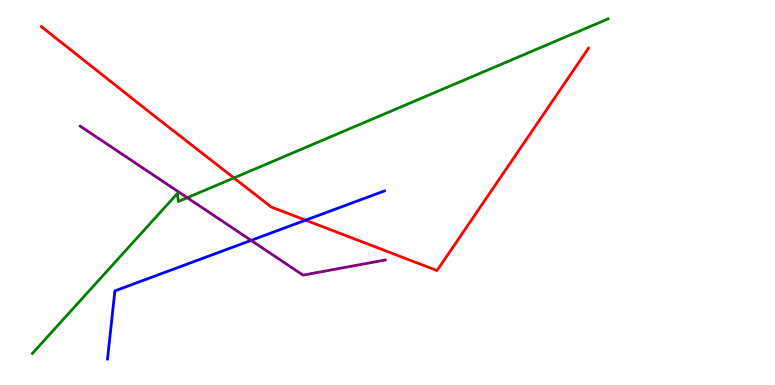[{'lines': ['blue', 'red'], 'intersections': [{'x': 3.94, 'y': 4.28}]}, {'lines': ['green', 'red'], 'intersections': [{'x': 3.02, 'y': 5.38}]}, {'lines': ['purple', 'red'], 'intersections': []}, {'lines': ['blue', 'green'], 'intersections': []}, {'lines': ['blue', 'purple'], 'intersections': [{'x': 3.24, 'y': 3.76}]}, {'lines': ['green', 'purple'], 'intersections': [{'x': 2.42, 'y': 4.86}]}]